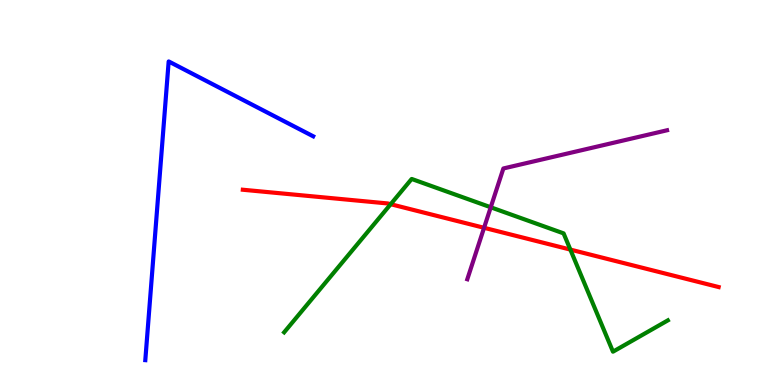[{'lines': ['blue', 'red'], 'intersections': []}, {'lines': ['green', 'red'], 'intersections': [{'x': 5.04, 'y': 4.7}, {'x': 7.36, 'y': 3.52}]}, {'lines': ['purple', 'red'], 'intersections': [{'x': 6.25, 'y': 4.08}]}, {'lines': ['blue', 'green'], 'intersections': []}, {'lines': ['blue', 'purple'], 'intersections': []}, {'lines': ['green', 'purple'], 'intersections': [{'x': 6.33, 'y': 4.62}]}]